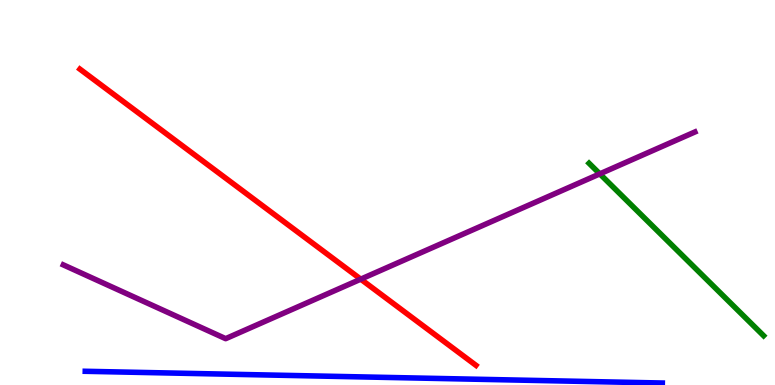[{'lines': ['blue', 'red'], 'intersections': []}, {'lines': ['green', 'red'], 'intersections': []}, {'lines': ['purple', 'red'], 'intersections': [{'x': 4.65, 'y': 2.75}]}, {'lines': ['blue', 'green'], 'intersections': []}, {'lines': ['blue', 'purple'], 'intersections': []}, {'lines': ['green', 'purple'], 'intersections': [{'x': 7.74, 'y': 5.48}]}]